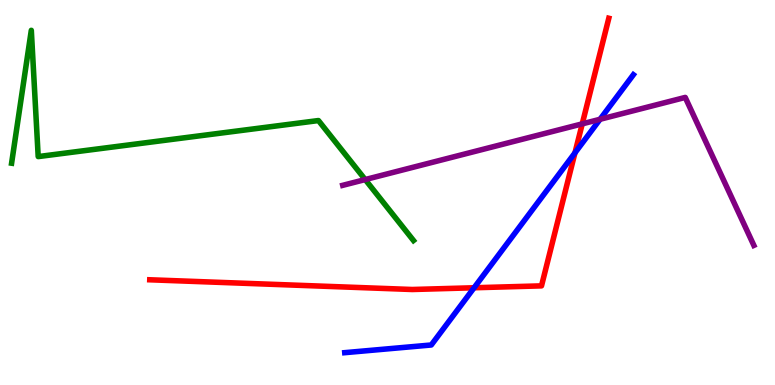[{'lines': ['blue', 'red'], 'intersections': [{'x': 6.12, 'y': 2.53}, {'x': 7.42, 'y': 6.03}]}, {'lines': ['green', 'red'], 'intersections': []}, {'lines': ['purple', 'red'], 'intersections': [{'x': 7.51, 'y': 6.78}]}, {'lines': ['blue', 'green'], 'intersections': []}, {'lines': ['blue', 'purple'], 'intersections': [{'x': 7.74, 'y': 6.9}]}, {'lines': ['green', 'purple'], 'intersections': [{'x': 4.71, 'y': 5.34}]}]